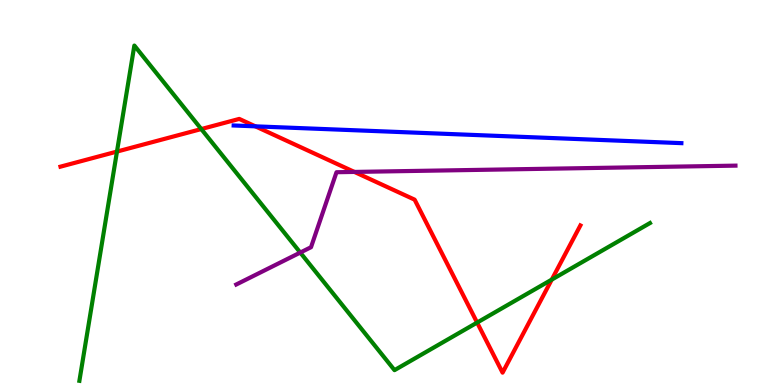[{'lines': ['blue', 'red'], 'intersections': [{'x': 3.3, 'y': 6.72}]}, {'lines': ['green', 'red'], 'intersections': [{'x': 1.51, 'y': 6.06}, {'x': 2.6, 'y': 6.65}, {'x': 6.16, 'y': 1.62}, {'x': 7.12, 'y': 2.74}]}, {'lines': ['purple', 'red'], 'intersections': [{'x': 4.57, 'y': 5.53}]}, {'lines': ['blue', 'green'], 'intersections': []}, {'lines': ['blue', 'purple'], 'intersections': []}, {'lines': ['green', 'purple'], 'intersections': [{'x': 3.87, 'y': 3.44}]}]